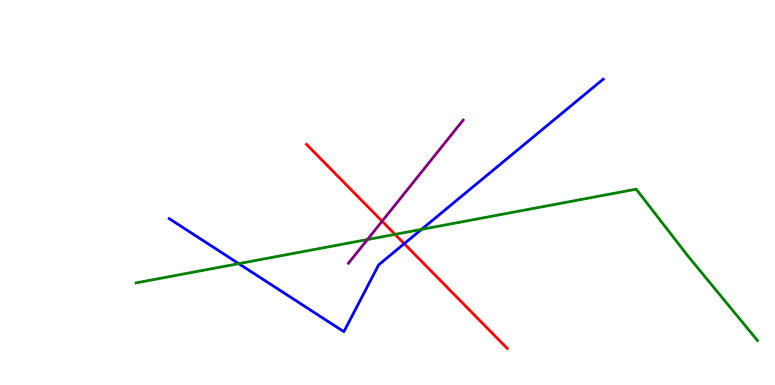[{'lines': ['blue', 'red'], 'intersections': [{'x': 5.22, 'y': 3.67}]}, {'lines': ['green', 'red'], 'intersections': [{'x': 5.1, 'y': 3.91}]}, {'lines': ['purple', 'red'], 'intersections': [{'x': 4.93, 'y': 4.25}]}, {'lines': ['blue', 'green'], 'intersections': [{'x': 3.08, 'y': 3.15}, {'x': 5.44, 'y': 4.04}]}, {'lines': ['blue', 'purple'], 'intersections': []}, {'lines': ['green', 'purple'], 'intersections': [{'x': 4.74, 'y': 3.78}]}]